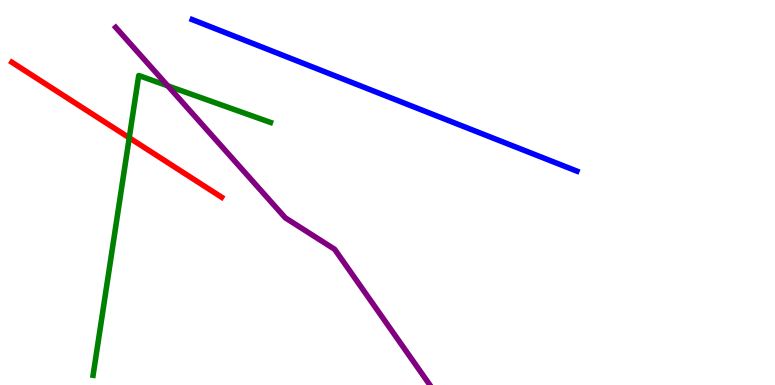[{'lines': ['blue', 'red'], 'intersections': []}, {'lines': ['green', 'red'], 'intersections': [{'x': 1.67, 'y': 6.42}]}, {'lines': ['purple', 'red'], 'intersections': []}, {'lines': ['blue', 'green'], 'intersections': []}, {'lines': ['blue', 'purple'], 'intersections': []}, {'lines': ['green', 'purple'], 'intersections': [{'x': 2.16, 'y': 7.77}]}]